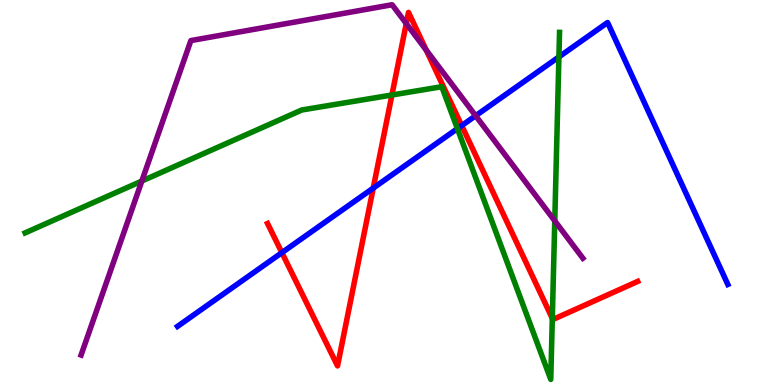[{'lines': ['blue', 'red'], 'intersections': [{'x': 3.64, 'y': 3.44}, {'x': 4.82, 'y': 5.11}, {'x': 5.96, 'y': 6.74}]}, {'lines': ['green', 'red'], 'intersections': [{'x': 5.06, 'y': 7.53}, {'x': 7.13, 'y': 1.73}]}, {'lines': ['purple', 'red'], 'intersections': [{'x': 5.24, 'y': 9.39}, {'x': 5.5, 'y': 8.7}]}, {'lines': ['blue', 'green'], 'intersections': [{'x': 5.9, 'y': 6.66}, {'x': 7.21, 'y': 8.52}]}, {'lines': ['blue', 'purple'], 'intersections': [{'x': 6.14, 'y': 6.99}]}, {'lines': ['green', 'purple'], 'intersections': [{'x': 1.83, 'y': 5.3}, {'x': 7.16, 'y': 4.26}]}]